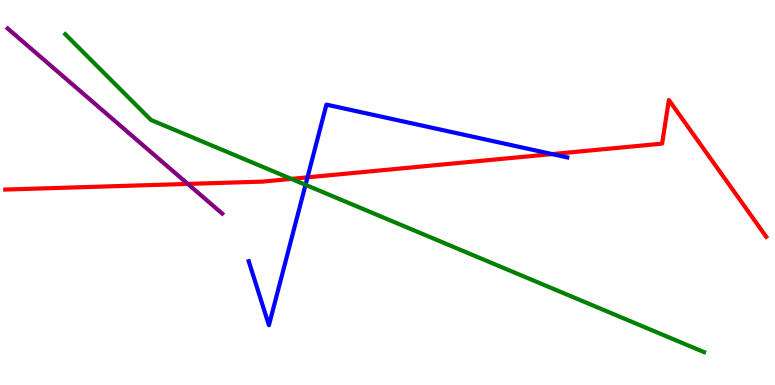[{'lines': ['blue', 'red'], 'intersections': [{'x': 3.97, 'y': 5.39}, {'x': 7.12, 'y': 6.0}]}, {'lines': ['green', 'red'], 'intersections': [{'x': 3.76, 'y': 5.35}]}, {'lines': ['purple', 'red'], 'intersections': [{'x': 2.42, 'y': 5.22}]}, {'lines': ['blue', 'green'], 'intersections': [{'x': 3.94, 'y': 5.2}]}, {'lines': ['blue', 'purple'], 'intersections': []}, {'lines': ['green', 'purple'], 'intersections': []}]